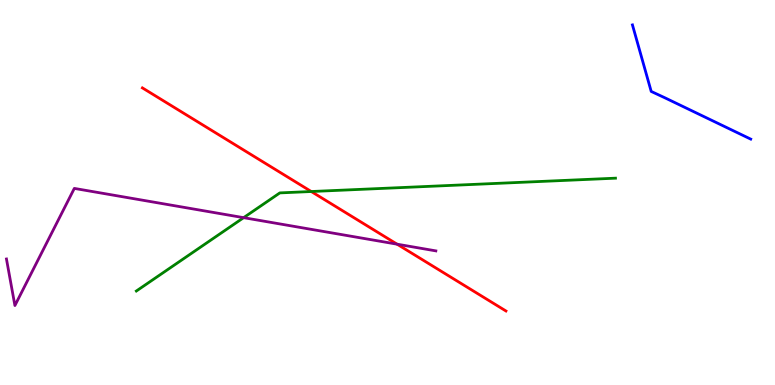[{'lines': ['blue', 'red'], 'intersections': []}, {'lines': ['green', 'red'], 'intersections': [{'x': 4.02, 'y': 5.03}]}, {'lines': ['purple', 'red'], 'intersections': [{'x': 5.12, 'y': 3.66}]}, {'lines': ['blue', 'green'], 'intersections': []}, {'lines': ['blue', 'purple'], 'intersections': []}, {'lines': ['green', 'purple'], 'intersections': [{'x': 3.14, 'y': 4.35}]}]